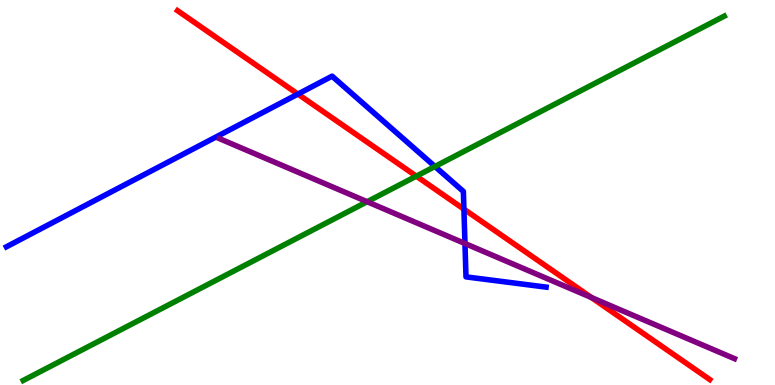[{'lines': ['blue', 'red'], 'intersections': [{'x': 3.84, 'y': 7.56}, {'x': 5.99, 'y': 4.57}]}, {'lines': ['green', 'red'], 'intersections': [{'x': 5.37, 'y': 5.42}]}, {'lines': ['purple', 'red'], 'intersections': [{'x': 7.63, 'y': 2.27}]}, {'lines': ['blue', 'green'], 'intersections': [{'x': 5.61, 'y': 5.68}]}, {'lines': ['blue', 'purple'], 'intersections': [{'x': 6.0, 'y': 3.68}]}, {'lines': ['green', 'purple'], 'intersections': [{'x': 4.74, 'y': 4.76}]}]